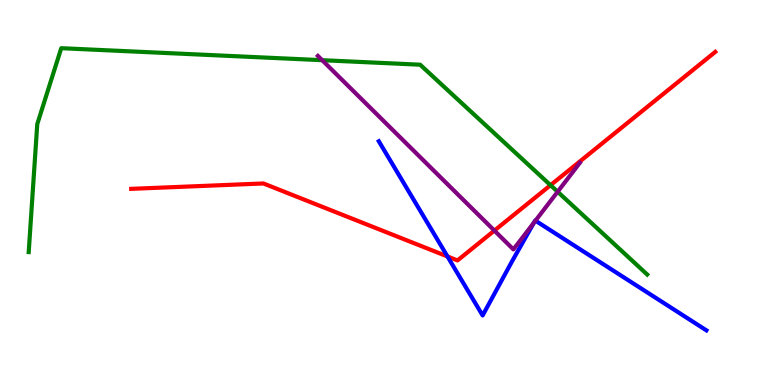[{'lines': ['blue', 'red'], 'intersections': [{'x': 5.77, 'y': 3.34}]}, {'lines': ['green', 'red'], 'intersections': [{'x': 7.1, 'y': 5.19}]}, {'lines': ['purple', 'red'], 'intersections': [{'x': 6.38, 'y': 4.01}]}, {'lines': ['blue', 'green'], 'intersections': []}, {'lines': ['blue', 'purple'], 'intersections': [{'x': 6.89, 'y': 4.22}, {'x': 6.91, 'y': 4.27}]}, {'lines': ['green', 'purple'], 'intersections': [{'x': 4.16, 'y': 8.44}, {'x': 7.2, 'y': 5.02}]}]